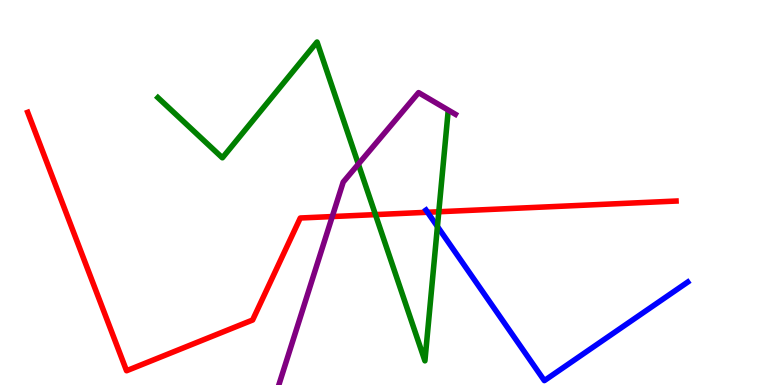[{'lines': ['blue', 'red'], 'intersections': [{'x': 5.52, 'y': 4.49}]}, {'lines': ['green', 'red'], 'intersections': [{'x': 4.84, 'y': 4.43}, {'x': 5.66, 'y': 4.5}]}, {'lines': ['purple', 'red'], 'intersections': [{'x': 4.29, 'y': 4.38}]}, {'lines': ['blue', 'green'], 'intersections': [{'x': 5.64, 'y': 4.12}]}, {'lines': ['blue', 'purple'], 'intersections': []}, {'lines': ['green', 'purple'], 'intersections': [{'x': 4.62, 'y': 5.74}]}]